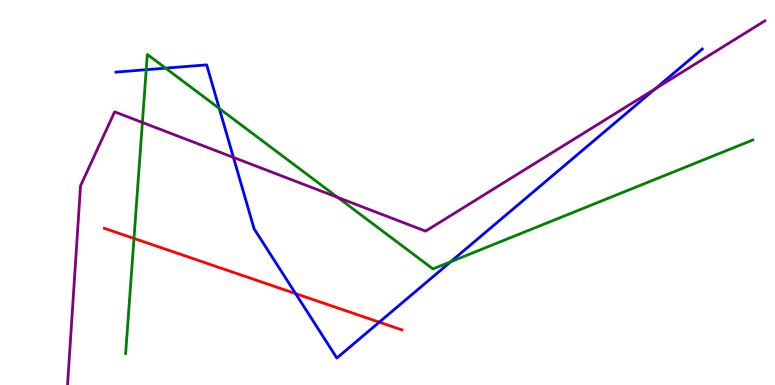[{'lines': ['blue', 'red'], 'intersections': [{'x': 3.81, 'y': 2.37}, {'x': 4.89, 'y': 1.63}]}, {'lines': ['green', 'red'], 'intersections': [{'x': 1.73, 'y': 3.81}]}, {'lines': ['purple', 'red'], 'intersections': []}, {'lines': ['blue', 'green'], 'intersections': [{'x': 1.89, 'y': 8.19}, {'x': 2.14, 'y': 8.23}, {'x': 2.83, 'y': 7.18}, {'x': 5.82, 'y': 3.2}]}, {'lines': ['blue', 'purple'], 'intersections': [{'x': 3.01, 'y': 5.91}, {'x': 8.46, 'y': 7.69}]}, {'lines': ['green', 'purple'], 'intersections': [{'x': 1.84, 'y': 6.82}, {'x': 4.36, 'y': 4.87}]}]